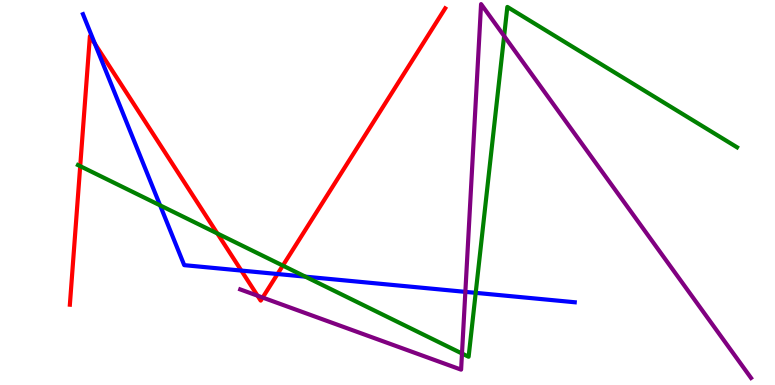[{'lines': ['blue', 'red'], 'intersections': [{'x': 1.22, 'y': 8.86}, {'x': 3.11, 'y': 2.97}, {'x': 3.58, 'y': 2.88}]}, {'lines': ['green', 'red'], 'intersections': [{'x': 1.03, 'y': 5.68}, {'x': 2.8, 'y': 3.94}, {'x': 3.65, 'y': 3.1}]}, {'lines': ['purple', 'red'], 'intersections': [{'x': 3.32, 'y': 2.32}, {'x': 3.39, 'y': 2.27}]}, {'lines': ['blue', 'green'], 'intersections': [{'x': 2.07, 'y': 4.67}, {'x': 3.94, 'y': 2.81}, {'x': 6.14, 'y': 2.39}]}, {'lines': ['blue', 'purple'], 'intersections': [{'x': 6.0, 'y': 2.42}]}, {'lines': ['green', 'purple'], 'intersections': [{'x': 5.96, 'y': 0.818}, {'x': 6.5, 'y': 9.06}]}]